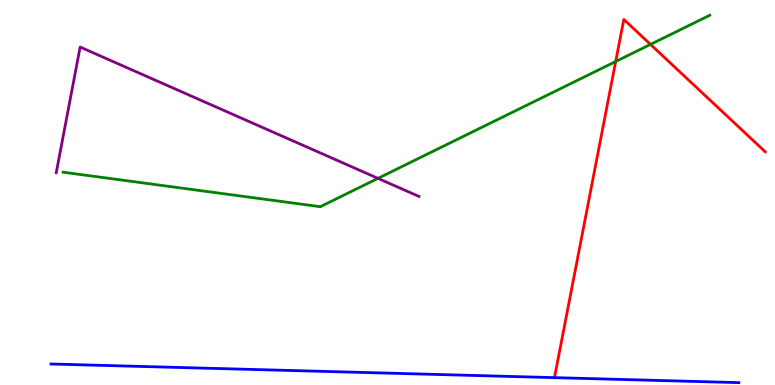[{'lines': ['blue', 'red'], 'intersections': [{'x': 7.15, 'y': 0.191}]}, {'lines': ['green', 'red'], 'intersections': [{'x': 7.94, 'y': 8.4}, {'x': 8.39, 'y': 8.85}]}, {'lines': ['purple', 'red'], 'intersections': []}, {'lines': ['blue', 'green'], 'intersections': []}, {'lines': ['blue', 'purple'], 'intersections': []}, {'lines': ['green', 'purple'], 'intersections': [{'x': 4.88, 'y': 5.37}]}]